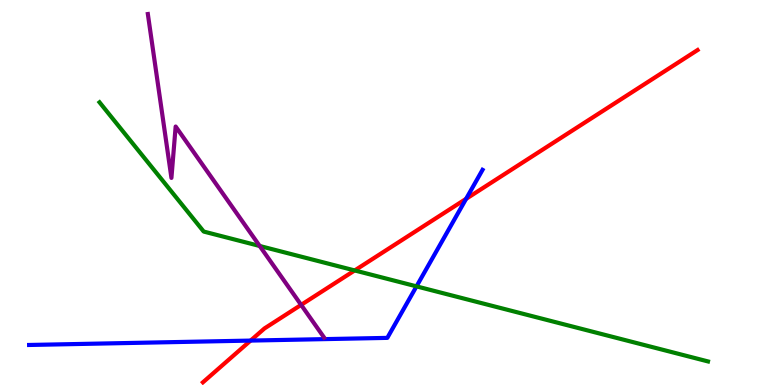[{'lines': ['blue', 'red'], 'intersections': [{'x': 3.23, 'y': 1.15}, {'x': 6.01, 'y': 4.84}]}, {'lines': ['green', 'red'], 'intersections': [{'x': 4.58, 'y': 2.98}]}, {'lines': ['purple', 'red'], 'intersections': [{'x': 3.89, 'y': 2.08}]}, {'lines': ['blue', 'green'], 'intersections': [{'x': 5.37, 'y': 2.56}]}, {'lines': ['blue', 'purple'], 'intersections': []}, {'lines': ['green', 'purple'], 'intersections': [{'x': 3.35, 'y': 3.61}]}]